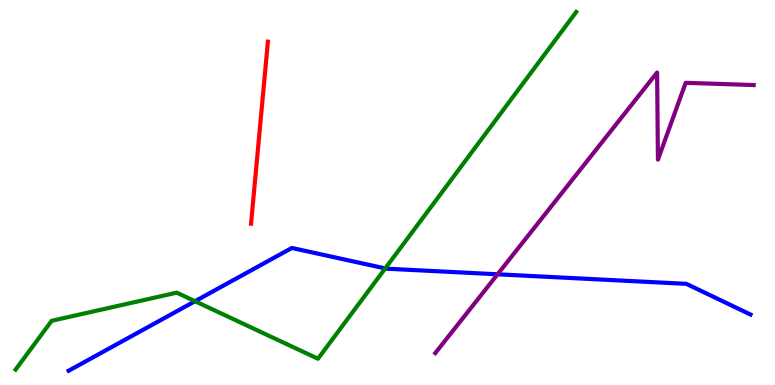[{'lines': ['blue', 'red'], 'intersections': []}, {'lines': ['green', 'red'], 'intersections': []}, {'lines': ['purple', 'red'], 'intersections': []}, {'lines': ['blue', 'green'], 'intersections': [{'x': 2.52, 'y': 2.18}, {'x': 4.97, 'y': 3.03}]}, {'lines': ['blue', 'purple'], 'intersections': [{'x': 6.42, 'y': 2.88}]}, {'lines': ['green', 'purple'], 'intersections': []}]